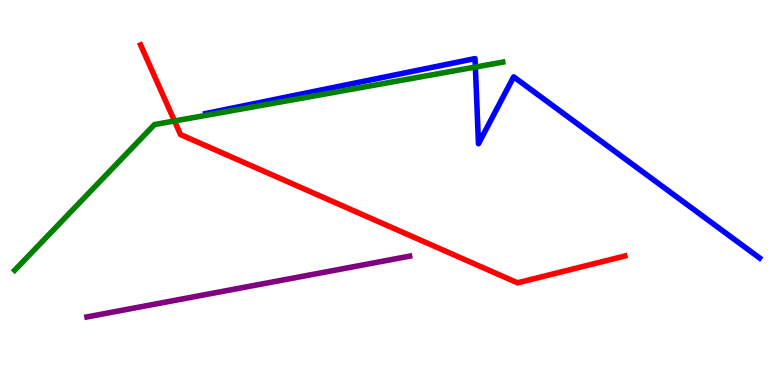[{'lines': ['blue', 'red'], 'intersections': []}, {'lines': ['green', 'red'], 'intersections': [{'x': 2.25, 'y': 6.86}]}, {'lines': ['purple', 'red'], 'intersections': []}, {'lines': ['blue', 'green'], 'intersections': [{'x': 6.13, 'y': 8.26}]}, {'lines': ['blue', 'purple'], 'intersections': []}, {'lines': ['green', 'purple'], 'intersections': []}]